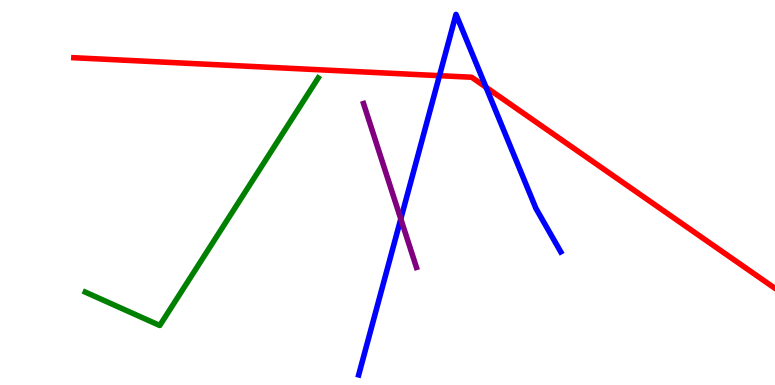[{'lines': ['blue', 'red'], 'intersections': [{'x': 5.67, 'y': 8.03}, {'x': 6.27, 'y': 7.73}]}, {'lines': ['green', 'red'], 'intersections': []}, {'lines': ['purple', 'red'], 'intersections': []}, {'lines': ['blue', 'green'], 'intersections': []}, {'lines': ['blue', 'purple'], 'intersections': [{'x': 5.17, 'y': 4.31}]}, {'lines': ['green', 'purple'], 'intersections': []}]